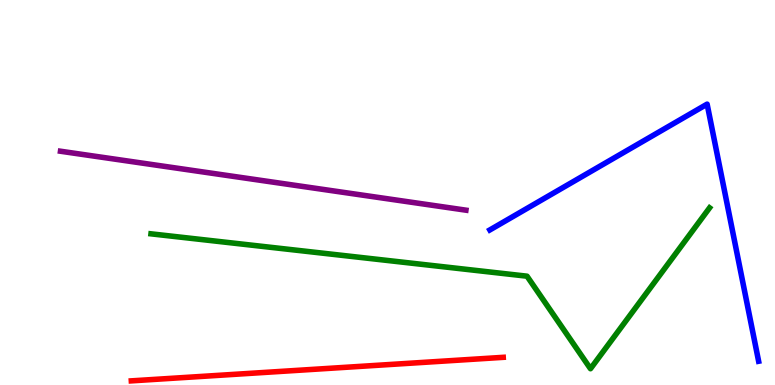[{'lines': ['blue', 'red'], 'intersections': []}, {'lines': ['green', 'red'], 'intersections': []}, {'lines': ['purple', 'red'], 'intersections': []}, {'lines': ['blue', 'green'], 'intersections': []}, {'lines': ['blue', 'purple'], 'intersections': []}, {'lines': ['green', 'purple'], 'intersections': []}]